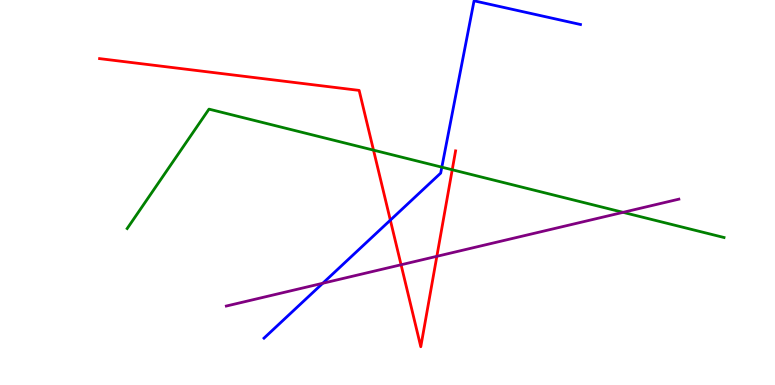[{'lines': ['blue', 'red'], 'intersections': [{'x': 5.04, 'y': 4.28}]}, {'lines': ['green', 'red'], 'intersections': [{'x': 4.82, 'y': 6.1}, {'x': 5.84, 'y': 5.59}]}, {'lines': ['purple', 'red'], 'intersections': [{'x': 5.18, 'y': 3.12}, {'x': 5.64, 'y': 3.34}]}, {'lines': ['blue', 'green'], 'intersections': [{'x': 5.7, 'y': 5.66}]}, {'lines': ['blue', 'purple'], 'intersections': [{'x': 4.16, 'y': 2.64}]}, {'lines': ['green', 'purple'], 'intersections': [{'x': 8.04, 'y': 4.48}]}]